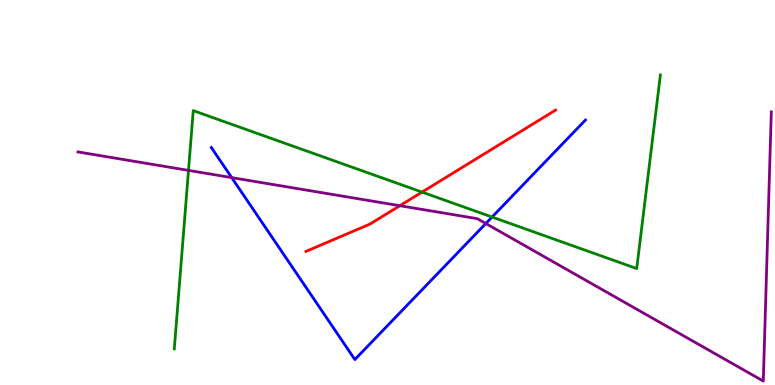[{'lines': ['blue', 'red'], 'intersections': []}, {'lines': ['green', 'red'], 'intersections': [{'x': 5.45, 'y': 5.01}]}, {'lines': ['purple', 'red'], 'intersections': [{'x': 5.16, 'y': 4.66}]}, {'lines': ['blue', 'green'], 'intersections': [{'x': 6.35, 'y': 4.36}]}, {'lines': ['blue', 'purple'], 'intersections': [{'x': 2.99, 'y': 5.39}, {'x': 6.27, 'y': 4.19}]}, {'lines': ['green', 'purple'], 'intersections': [{'x': 2.43, 'y': 5.57}]}]